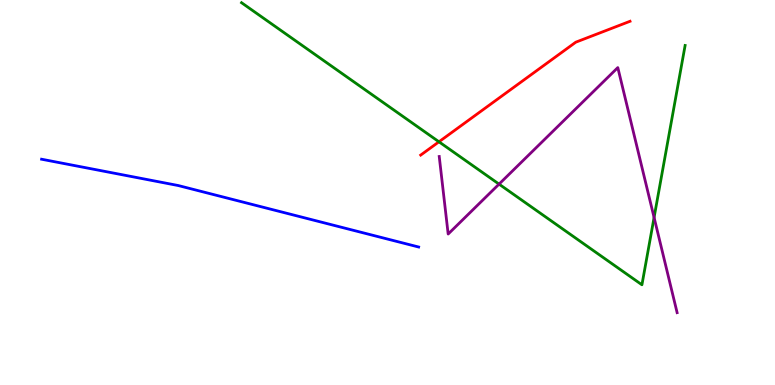[{'lines': ['blue', 'red'], 'intersections': []}, {'lines': ['green', 'red'], 'intersections': [{'x': 5.66, 'y': 6.32}]}, {'lines': ['purple', 'red'], 'intersections': []}, {'lines': ['blue', 'green'], 'intersections': []}, {'lines': ['blue', 'purple'], 'intersections': []}, {'lines': ['green', 'purple'], 'intersections': [{'x': 6.44, 'y': 5.22}, {'x': 8.44, 'y': 4.35}]}]